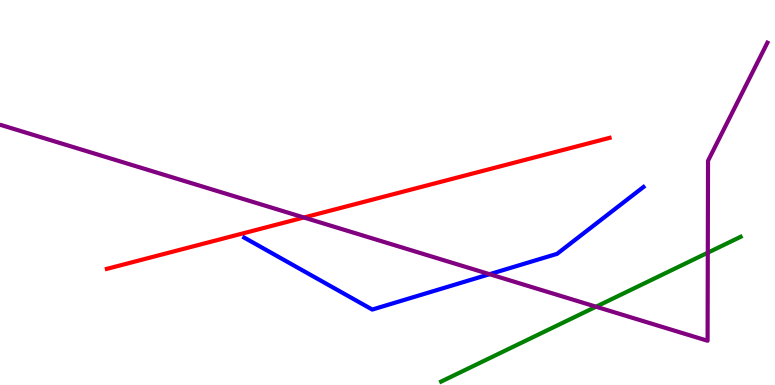[{'lines': ['blue', 'red'], 'intersections': []}, {'lines': ['green', 'red'], 'intersections': []}, {'lines': ['purple', 'red'], 'intersections': [{'x': 3.92, 'y': 4.35}]}, {'lines': ['blue', 'green'], 'intersections': []}, {'lines': ['blue', 'purple'], 'intersections': [{'x': 6.32, 'y': 2.88}]}, {'lines': ['green', 'purple'], 'intersections': [{'x': 7.69, 'y': 2.03}, {'x': 9.13, 'y': 3.44}]}]